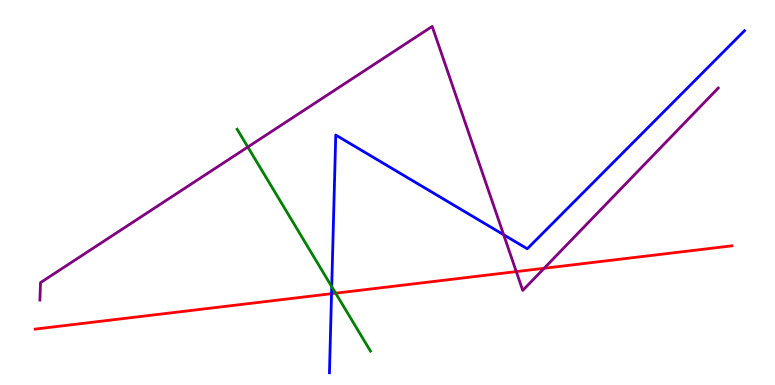[{'lines': ['blue', 'red'], 'intersections': [{'x': 4.28, 'y': 2.37}]}, {'lines': ['green', 'red'], 'intersections': [{'x': 4.33, 'y': 2.38}]}, {'lines': ['purple', 'red'], 'intersections': [{'x': 6.66, 'y': 2.95}, {'x': 7.02, 'y': 3.03}]}, {'lines': ['blue', 'green'], 'intersections': [{'x': 4.28, 'y': 2.55}]}, {'lines': ['blue', 'purple'], 'intersections': [{'x': 6.5, 'y': 3.9}]}, {'lines': ['green', 'purple'], 'intersections': [{'x': 3.2, 'y': 6.18}]}]